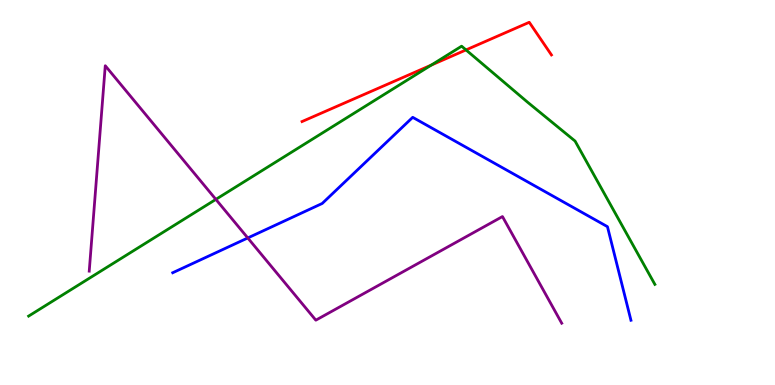[{'lines': ['blue', 'red'], 'intersections': []}, {'lines': ['green', 'red'], 'intersections': [{'x': 5.56, 'y': 8.31}, {'x': 6.01, 'y': 8.7}]}, {'lines': ['purple', 'red'], 'intersections': []}, {'lines': ['blue', 'green'], 'intersections': []}, {'lines': ['blue', 'purple'], 'intersections': [{'x': 3.2, 'y': 3.82}]}, {'lines': ['green', 'purple'], 'intersections': [{'x': 2.79, 'y': 4.82}]}]